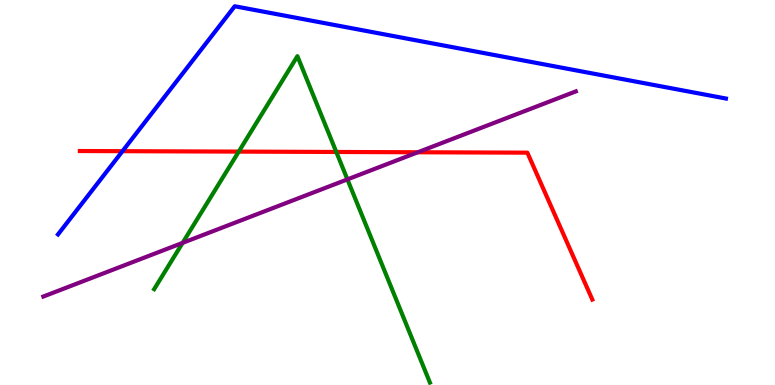[{'lines': ['blue', 'red'], 'intersections': [{'x': 1.58, 'y': 6.07}]}, {'lines': ['green', 'red'], 'intersections': [{'x': 3.08, 'y': 6.06}, {'x': 4.34, 'y': 6.05}]}, {'lines': ['purple', 'red'], 'intersections': [{'x': 5.39, 'y': 6.05}]}, {'lines': ['blue', 'green'], 'intersections': []}, {'lines': ['blue', 'purple'], 'intersections': []}, {'lines': ['green', 'purple'], 'intersections': [{'x': 2.36, 'y': 3.69}, {'x': 4.48, 'y': 5.34}]}]